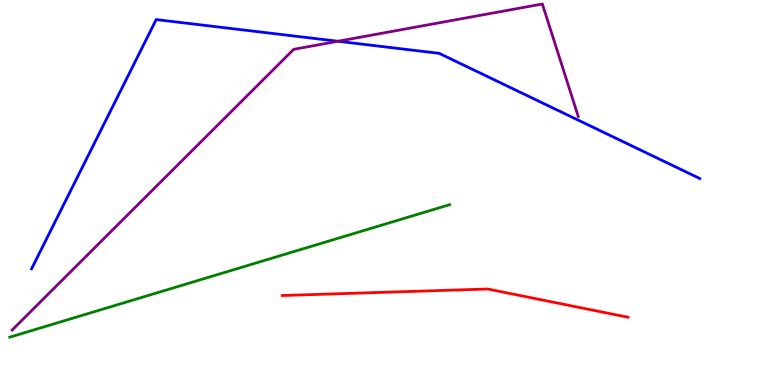[{'lines': ['blue', 'red'], 'intersections': []}, {'lines': ['green', 'red'], 'intersections': []}, {'lines': ['purple', 'red'], 'intersections': []}, {'lines': ['blue', 'green'], 'intersections': []}, {'lines': ['blue', 'purple'], 'intersections': [{'x': 4.36, 'y': 8.93}]}, {'lines': ['green', 'purple'], 'intersections': []}]